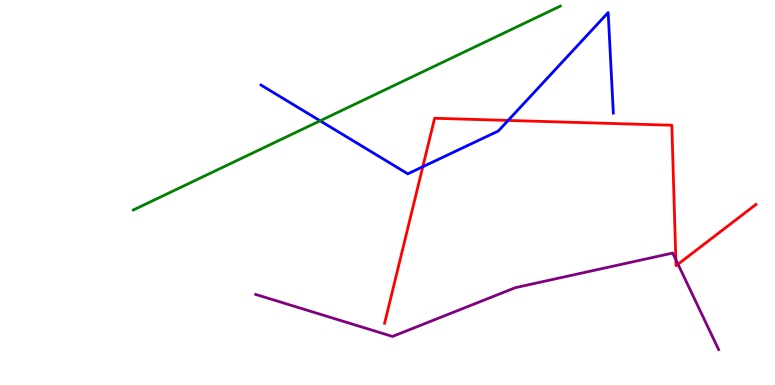[{'lines': ['blue', 'red'], 'intersections': [{'x': 5.46, 'y': 5.67}, {'x': 6.56, 'y': 6.87}]}, {'lines': ['green', 'red'], 'intersections': []}, {'lines': ['purple', 'red'], 'intersections': [{'x': 8.72, 'y': 3.26}, {'x': 8.75, 'y': 3.14}]}, {'lines': ['blue', 'green'], 'intersections': [{'x': 4.13, 'y': 6.86}]}, {'lines': ['blue', 'purple'], 'intersections': []}, {'lines': ['green', 'purple'], 'intersections': []}]